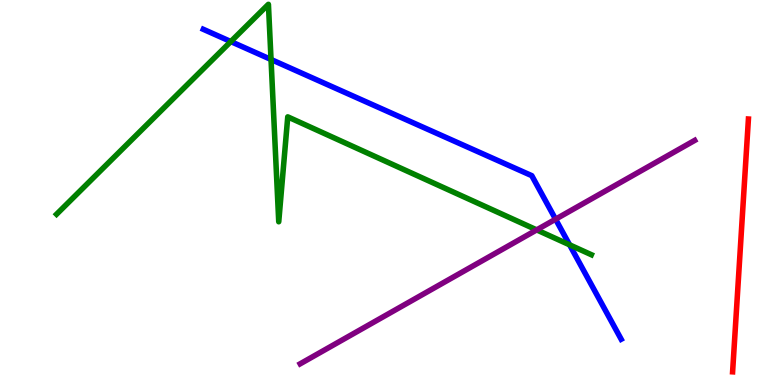[{'lines': ['blue', 'red'], 'intersections': []}, {'lines': ['green', 'red'], 'intersections': []}, {'lines': ['purple', 'red'], 'intersections': []}, {'lines': ['blue', 'green'], 'intersections': [{'x': 2.98, 'y': 8.92}, {'x': 3.5, 'y': 8.45}, {'x': 7.35, 'y': 3.64}]}, {'lines': ['blue', 'purple'], 'intersections': [{'x': 7.17, 'y': 4.31}]}, {'lines': ['green', 'purple'], 'intersections': [{'x': 6.92, 'y': 4.03}]}]